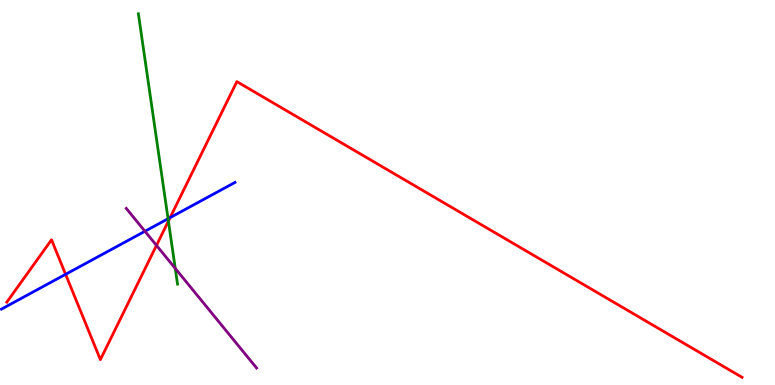[{'lines': ['blue', 'red'], 'intersections': [{'x': 0.846, 'y': 2.87}, {'x': 2.2, 'y': 4.35}]}, {'lines': ['green', 'red'], 'intersections': [{'x': 2.17, 'y': 4.26}]}, {'lines': ['purple', 'red'], 'intersections': [{'x': 2.02, 'y': 3.63}]}, {'lines': ['blue', 'green'], 'intersections': [{'x': 2.17, 'y': 4.32}]}, {'lines': ['blue', 'purple'], 'intersections': [{'x': 1.87, 'y': 3.99}]}, {'lines': ['green', 'purple'], 'intersections': [{'x': 2.26, 'y': 3.03}]}]